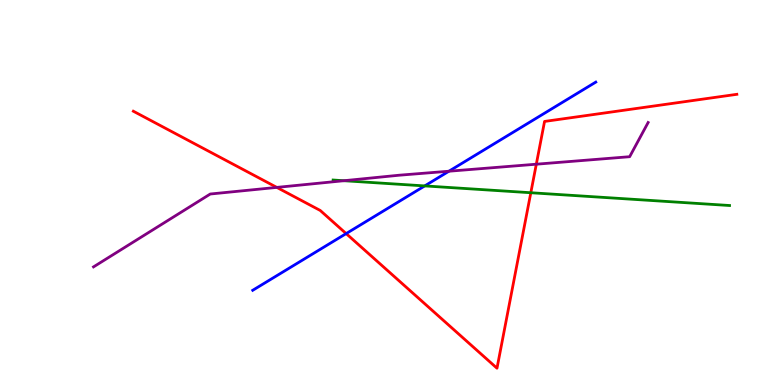[{'lines': ['blue', 'red'], 'intersections': [{'x': 4.47, 'y': 3.93}]}, {'lines': ['green', 'red'], 'intersections': [{'x': 6.85, 'y': 4.99}]}, {'lines': ['purple', 'red'], 'intersections': [{'x': 3.57, 'y': 5.13}, {'x': 6.92, 'y': 5.74}]}, {'lines': ['blue', 'green'], 'intersections': [{'x': 5.48, 'y': 5.17}]}, {'lines': ['blue', 'purple'], 'intersections': [{'x': 5.79, 'y': 5.55}]}, {'lines': ['green', 'purple'], 'intersections': [{'x': 4.44, 'y': 5.31}]}]